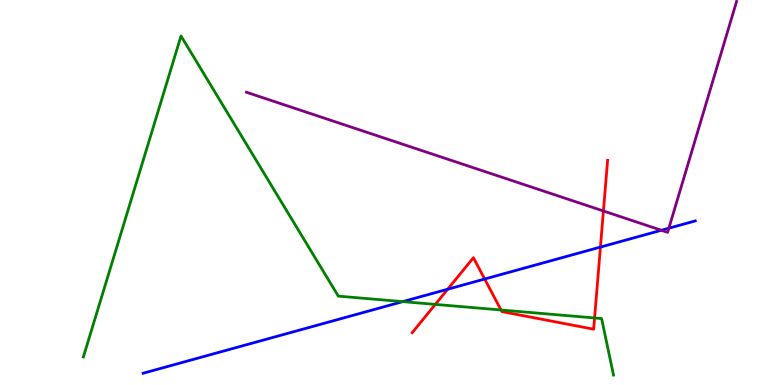[{'lines': ['blue', 'red'], 'intersections': [{'x': 5.78, 'y': 2.49}, {'x': 6.25, 'y': 2.75}, {'x': 7.75, 'y': 3.58}]}, {'lines': ['green', 'red'], 'intersections': [{'x': 5.62, 'y': 2.09}, {'x': 6.47, 'y': 1.95}, {'x': 7.67, 'y': 1.74}]}, {'lines': ['purple', 'red'], 'intersections': [{'x': 7.79, 'y': 4.52}]}, {'lines': ['blue', 'green'], 'intersections': [{'x': 5.2, 'y': 2.17}]}, {'lines': ['blue', 'purple'], 'intersections': [{'x': 8.53, 'y': 4.02}, {'x': 8.63, 'y': 4.07}]}, {'lines': ['green', 'purple'], 'intersections': []}]